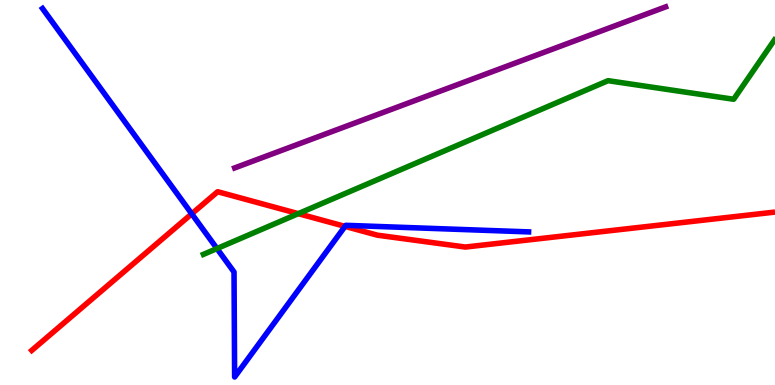[{'lines': ['blue', 'red'], 'intersections': [{'x': 2.47, 'y': 4.45}, {'x': 4.45, 'y': 4.12}]}, {'lines': ['green', 'red'], 'intersections': [{'x': 3.85, 'y': 4.45}]}, {'lines': ['purple', 'red'], 'intersections': []}, {'lines': ['blue', 'green'], 'intersections': [{'x': 2.8, 'y': 3.54}]}, {'lines': ['blue', 'purple'], 'intersections': []}, {'lines': ['green', 'purple'], 'intersections': []}]